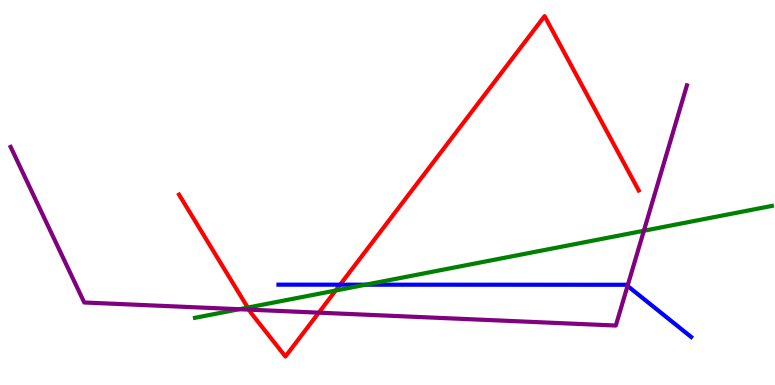[{'lines': ['blue', 'red'], 'intersections': [{'x': 4.39, 'y': 2.61}]}, {'lines': ['green', 'red'], 'intersections': [{'x': 3.2, 'y': 2.01}, {'x': 4.33, 'y': 2.45}]}, {'lines': ['purple', 'red'], 'intersections': [{'x': 3.21, 'y': 1.96}, {'x': 4.11, 'y': 1.88}]}, {'lines': ['blue', 'green'], 'intersections': [{'x': 4.72, 'y': 2.61}]}, {'lines': ['blue', 'purple'], 'intersections': [{'x': 8.1, 'y': 2.57}]}, {'lines': ['green', 'purple'], 'intersections': [{'x': 3.09, 'y': 1.97}, {'x': 8.31, 'y': 4.01}]}]